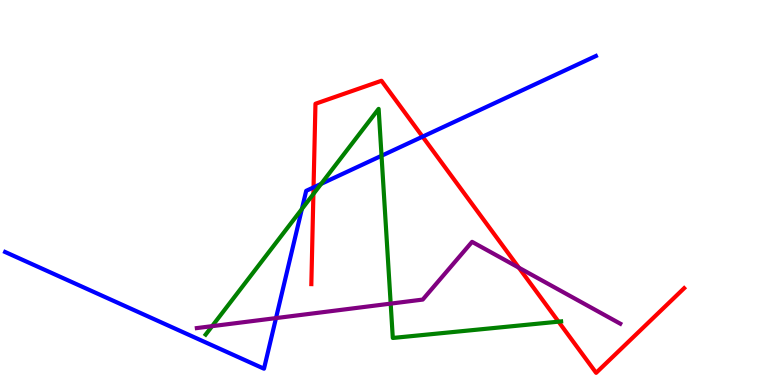[{'lines': ['blue', 'red'], 'intersections': [{'x': 4.05, 'y': 5.13}, {'x': 5.45, 'y': 6.45}]}, {'lines': ['green', 'red'], 'intersections': [{'x': 4.04, 'y': 4.96}, {'x': 7.21, 'y': 1.65}]}, {'lines': ['purple', 'red'], 'intersections': [{'x': 6.69, 'y': 3.05}]}, {'lines': ['blue', 'green'], 'intersections': [{'x': 3.9, 'y': 4.57}, {'x': 4.14, 'y': 5.22}, {'x': 4.92, 'y': 5.95}]}, {'lines': ['blue', 'purple'], 'intersections': [{'x': 3.56, 'y': 1.74}]}, {'lines': ['green', 'purple'], 'intersections': [{'x': 2.74, 'y': 1.53}, {'x': 5.04, 'y': 2.11}]}]